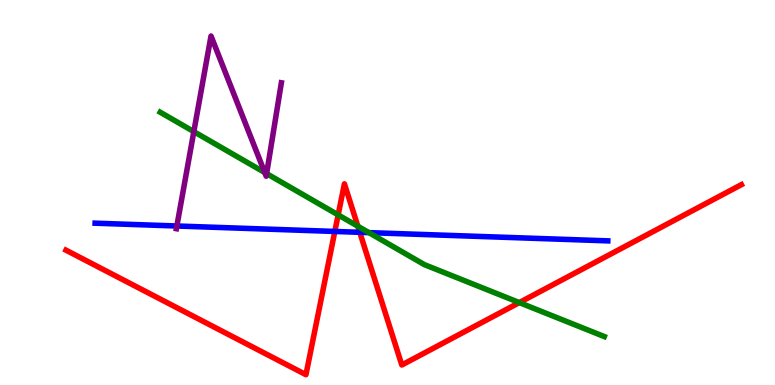[{'lines': ['blue', 'red'], 'intersections': [{'x': 4.32, 'y': 3.99}, {'x': 4.64, 'y': 3.97}]}, {'lines': ['green', 'red'], 'intersections': [{'x': 4.36, 'y': 4.42}, {'x': 4.62, 'y': 4.12}, {'x': 6.7, 'y': 2.14}]}, {'lines': ['purple', 'red'], 'intersections': []}, {'lines': ['blue', 'green'], 'intersections': [{'x': 4.76, 'y': 3.96}]}, {'lines': ['blue', 'purple'], 'intersections': [{'x': 2.28, 'y': 4.13}]}, {'lines': ['green', 'purple'], 'intersections': [{'x': 2.5, 'y': 6.58}, {'x': 3.42, 'y': 5.52}, {'x': 3.44, 'y': 5.49}]}]